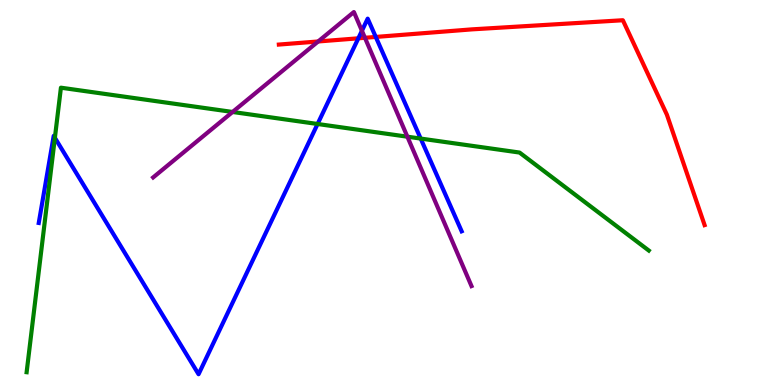[{'lines': ['blue', 'red'], 'intersections': [{'x': 4.62, 'y': 9.0}, {'x': 4.85, 'y': 9.04}]}, {'lines': ['green', 'red'], 'intersections': []}, {'lines': ['purple', 'red'], 'intersections': [{'x': 4.11, 'y': 8.92}, {'x': 4.71, 'y': 9.02}]}, {'lines': ['blue', 'green'], 'intersections': [{'x': 0.708, 'y': 6.42}, {'x': 4.1, 'y': 6.78}, {'x': 5.43, 'y': 6.4}]}, {'lines': ['blue', 'purple'], 'intersections': [{'x': 4.67, 'y': 9.2}]}, {'lines': ['green', 'purple'], 'intersections': [{'x': 3.0, 'y': 7.09}, {'x': 5.26, 'y': 6.45}]}]